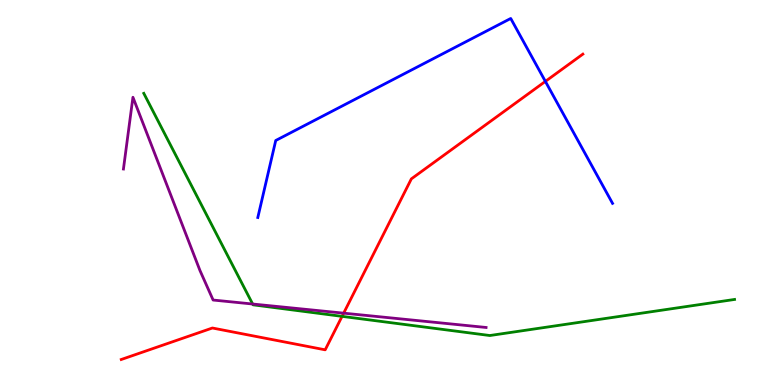[{'lines': ['blue', 'red'], 'intersections': [{'x': 7.04, 'y': 7.89}]}, {'lines': ['green', 'red'], 'intersections': [{'x': 4.41, 'y': 1.78}]}, {'lines': ['purple', 'red'], 'intersections': [{'x': 4.43, 'y': 1.87}]}, {'lines': ['blue', 'green'], 'intersections': []}, {'lines': ['blue', 'purple'], 'intersections': []}, {'lines': ['green', 'purple'], 'intersections': [{'x': 3.26, 'y': 2.1}]}]